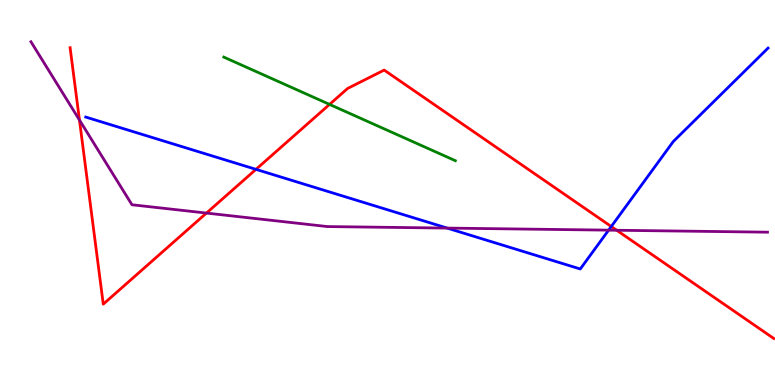[{'lines': ['blue', 'red'], 'intersections': [{'x': 3.3, 'y': 5.6}, {'x': 7.89, 'y': 4.12}]}, {'lines': ['green', 'red'], 'intersections': [{'x': 4.25, 'y': 7.29}]}, {'lines': ['purple', 'red'], 'intersections': [{'x': 1.03, 'y': 6.88}, {'x': 2.66, 'y': 4.47}, {'x': 7.96, 'y': 4.02}]}, {'lines': ['blue', 'green'], 'intersections': []}, {'lines': ['blue', 'purple'], 'intersections': [{'x': 5.77, 'y': 4.08}, {'x': 7.85, 'y': 4.02}]}, {'lines': ['green', 'purple'], 'intersections': []}]